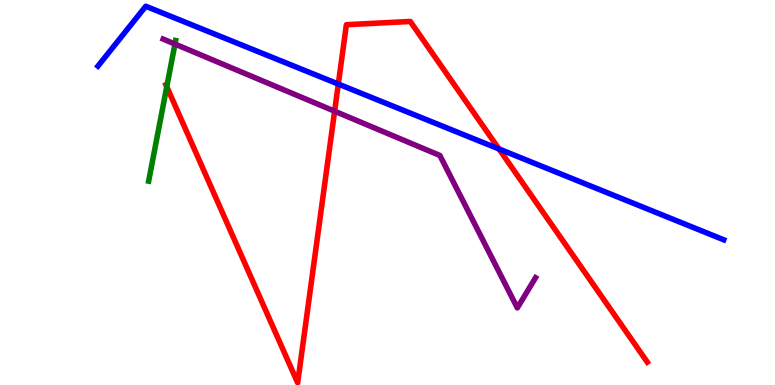[{'lines': ['blue', 'red'], 'intersections': [{'x': 4.37, 'y': 7.82}, {'x': 6.44, 'y': 6.13}]}, {'lines': ['green', 'red'], 'intersections': [{'x': 2.15, 'y': 7.75}]}, {'lines': ['purple', 'red'], 'intersections': [{'x': 4.32, 'y': 7.11}]}, {'lines': ['blue', 'green'], 'intersections': []}, {'lines': ['blue', 'purple'], 'intersections': []}, {'lines': ['green', 'purple'], 'intersections': [{'x': 2.26, 'y': 8.86}]}]